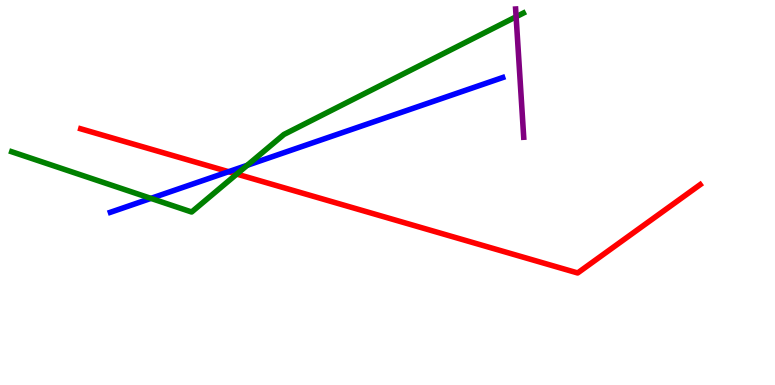[{'lines': ['blue', 'red'], 'intersections': [{'x': 2.95, 'y': 5.54}]}, {'lines': ['green', 'red'], 'intersections': [{'x': 3.06, 'y': 5.48}]}, {'lines': ['purple', 'red'], 'intersections': []}, {'lines': ['blue', 'green'], 'intersections': [{'x': 1.95, 'y': 4.85}, {'x': 3.19, 'y': 5.71}]}, {'lines': ['blue', 'purple'], 'intersections': []}, {'lines': ['green', 'purple'], 'intersections': [{'x': 6.66, 'y': 9.57}]}]